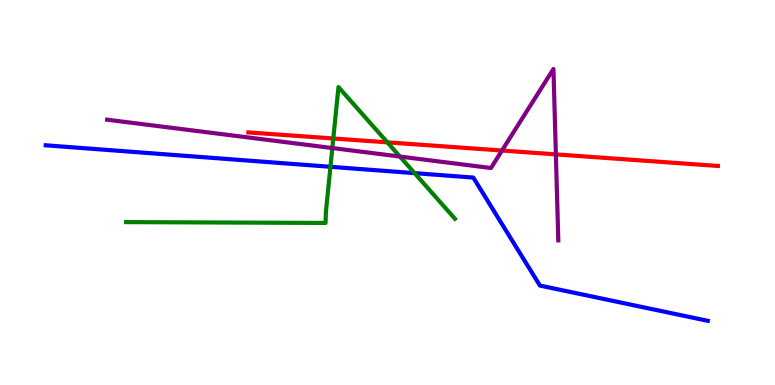[{'lines': ['blue', 'red'], 'intersections': []}, {'lines': ['green', 'red'], 'intersections': [{'x': 4.3, 'y': 6.4}, {'x': 5.0, 'y': 6.3}]}, {'lines': ['purple', 'red'], 'intersections': [{'x': 6.48, 'y': 6.09}, {'x': 7.17, 'y': 5.99}]}, {'lines': ['blue', 'green'], 'intersections': [{'x': 4.26, 'y': 5.67}, {'x': 5.35, 'y': 5.5}]}, {'lines': ['blue', 'purple'], 'intersections': []}, {'lines': ['green', 'purple'], 'intersections': [{'x': 4.29, 'y': 6.15}, {'x': 5.16, 'y': 5.93}]}]